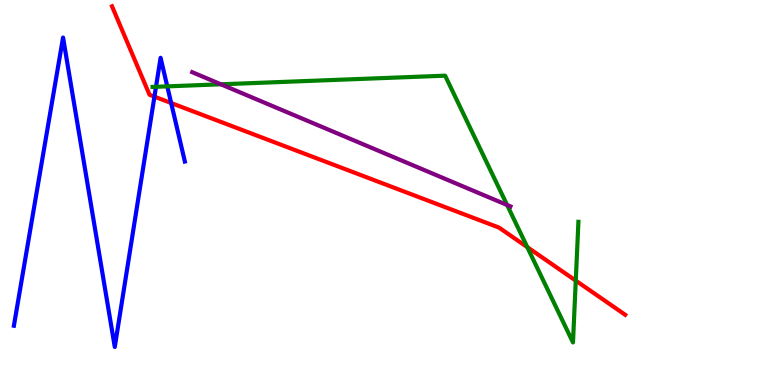[{'lines': ['blue', 'red'], 'intersections': [{'x': 1.99, 'y': 7.49}, {'x': 2.21, 'y': 7.32}]}, {'lines': ['green', 'red'], 'intersections': [{'x': 6.8, 'y': 3.58}, {'x': 7.43, 'y': 2.71}]}, {'lines': ['purple', 'red'], 'intersections': []}, {'lines': ['blue', 'green'], 'intersections': [{'x': 2.01, 'y': 7.75}, {'x': 2.16, 'y': 7.76}]}, {'lines': ['blue', 'purple'], 'intersections': []}, {'lines': ['green', 'purple'], 'intersections': [{'x': 2.85, 'y': 7.81}, {'x': 6.54, 'y': 4.68}]}]